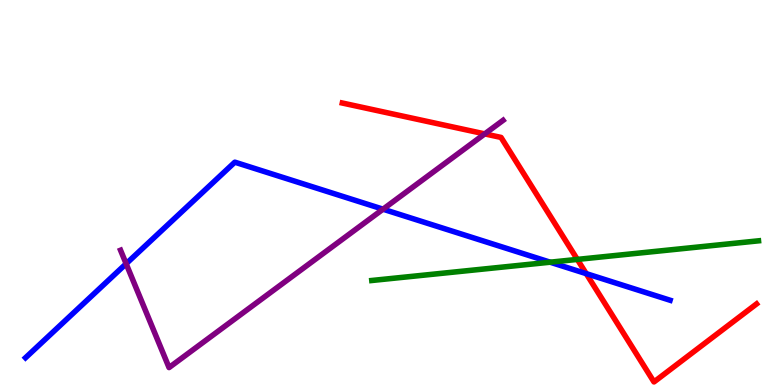[{'lines': ['blue', 'red'], 'intersections': [{'x': 7.56, 'y': 2.89}]}, {'lines': ['green', 'red'], 'intersections': [{'x': 7.45, 'y': 3.26}]}, {'lines': ['purple', 'red'], 'intersections': [{'x': 6.25, 'y': 6.52}]}, {'lines': ['blue', 'green'], 'intersections': [{'x': 7.1, 'y': 3.19}]}, {'lines': ['blue', 'purple'], 'intersections': [{'x': 1.63, 'y': 3.15}, {'x': 4.94, 'y': 4.57}]}, {'lines': ['green', 'purple'], 'intersections': []}]